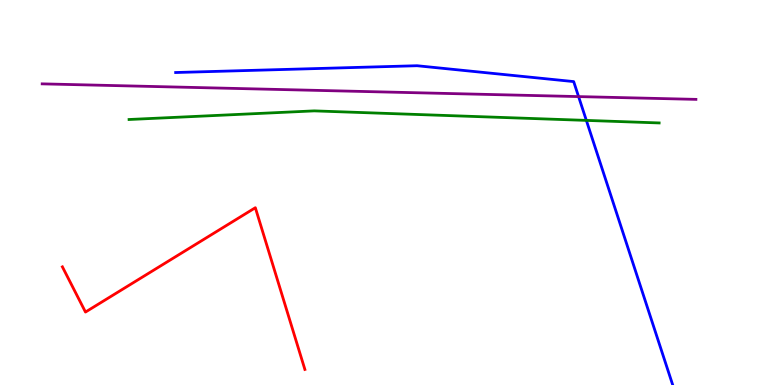[{'lines': ['blue', 'red'], 'intersections': []}, {'lines': ['green', 'red'], 'intersections': []}, {'lines': ['purple', 'red'], 'intersections': []}, {'lines': ['blue', 'green'], 'intersections': [{'x': 7.57, 'y': 6.87}]}, {'lines': ['blue', 'purple'], 'intersections': [{'x': 7.47, 'y': 7.49}]}, {'lines': ['green', 'purple'], 'intersections': []}]